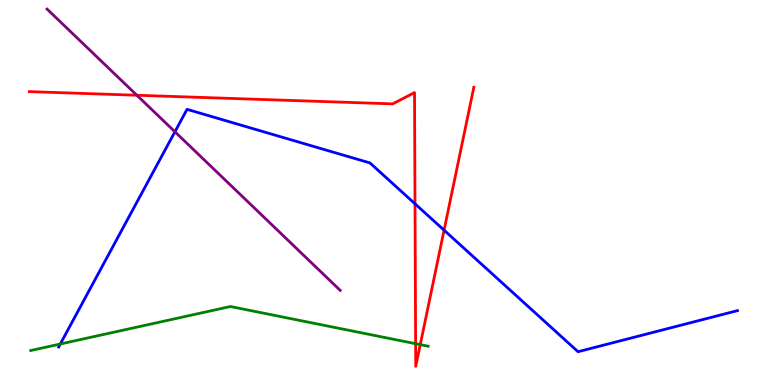[{'lines': ['blue', 'red'], 'intersections': [{'x': 5.35, 'y': 4.71}, {'x': 5.73, 'y': 4.02}]}, {'lines': ['green', 'red'], 'intersections': [{'x': 5.36, 'y': 1.07}, {'x': 5.42, 'y': 1.05}]}, {'lines': ['purple', 'red'], 'intersections': [{'x': 1.77, 'y': 7.53}]}, {'lines': ['blue', 'green'], 'intersections': [{'x': 0.778, 'y': 1.06}]}, {'lines': ['blue', 'purple'], 'intersections': [{'x': 2.26, 'y': 6.58}]}, {'lines': ['green', 'purple'], 'intersections': []}]